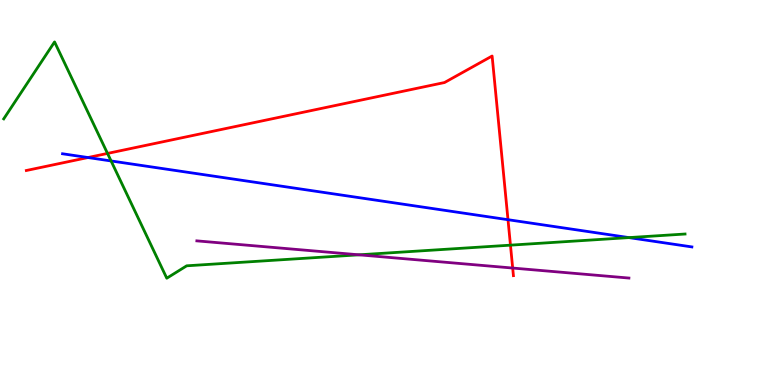[{'lines': ['blue', 'red'], 'intersections': [{'x': 1.14, 'y': 5.91}, {'x': 6.55, 'y': 4.29}]}, {'lines': ['green', 'red'], 'intersections': [{'x': 1.39, 'y': 6.01}, {'x': 6.59, 'y': 3.63}]}, {'lines': ['purple', 'red'], 'intersections': [{'x': 6.62, 'y': 3.04}]}, {'lines': ['blue', 'green'], 'intersections': [{'x': 1.43, 'y': 5.82}, {'x': 8.12, 'y': 3.83}]}, {'lines': ['blue', 'purple'], 'intersections': []}, {'lines': ['green', 'purple'], 'intersections': [{'x': 4.63, 'y': 3.38}]}]